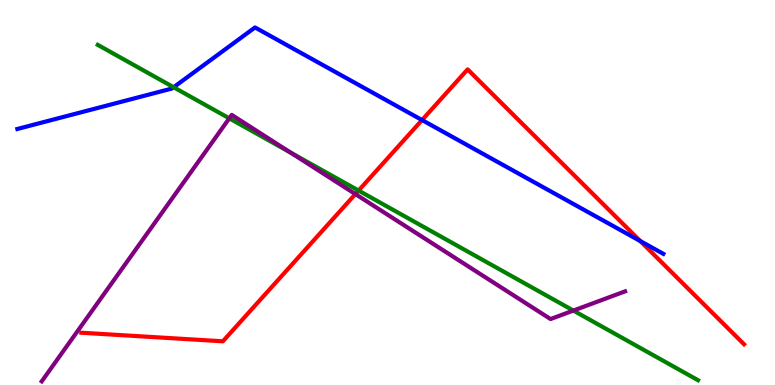[{'lines': ['blue', 'red'], 'intersections': [{'x': 5.45, 'y': 6.88}, {'x': 8.26, 'y': 3.74}]}, {'lines': ['green', 'red'], 'intersections': [{'x': 4.63, 'y': 5.05}]}, {'lines': ['purple', 'red'], 'intersections': [{'x': 4.59, 'y': 4.96}]}, {'lines': ['blue', 'green'], 'intersections': [{'x': 2.24, 'y': 7.73}]}, {'lines': ['blue', 'purple'], 'intersections': []}, {'lines': ['green', 'purple'], 'intersections': [{'x': 2.96, 'y': 6.93}, {'x': 3.75, 'y': 6.04}, {'x': 7.4, 'y': 1.93}]}]